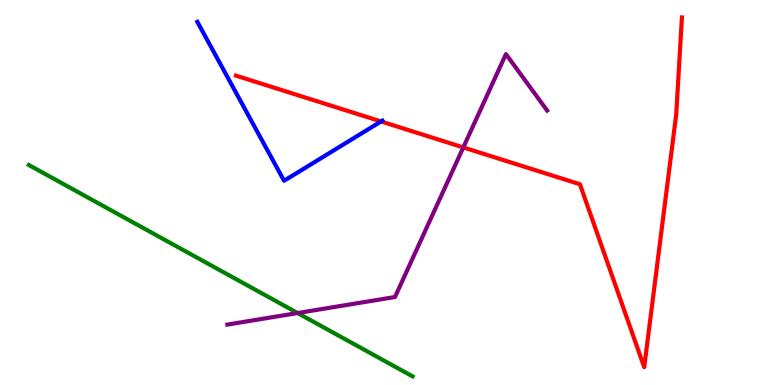[{'lines': ['blue', 'red'], 'intersections': [{'x': 4.92, 'y': 6.85}]}, {'lines': ['green', 'red'], 'intersections': []}, {'lines': ['purple', 'red'], 'intersections': [{'x': 5.98, 'y': 6.17}]}, {'lines': ['blue', 'green'], 'intersections': []}, {'lines': ['blue', 'purple'], 'intersections': []}, {'lines': ['green', 'purple'], 'intersections': [{'x': 3.84, 'y': 1.87}]}]